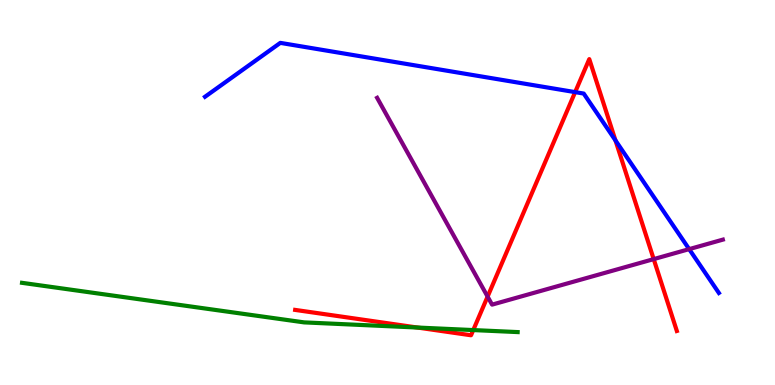[{'lines': ['blue', 'red'], 'intersections': [{'x': 7.42, 'y': 7.61}, {'x': 7.94, 'y': 6.35}]}, {'lines': ['green', 'red'], 'intersections': [{'x': 5.38, 'y': 1.49}, {'x': 6.11, 'y': 1.43}]}, {'lines': ['purple', 'red'], 'intersections': [{'x': 6.29, 'y': 2.3}, {'x': 8.43, 'y': 3.27}]}, {'lines': ['blue', 'green'], 'intersections': []}, {'lines': ['blue', 'purple'], 'intersections': [{'x': 8.89, 'y': 3.53}]}, {'lines': ['green', 'purple'], 'intersections': []}]